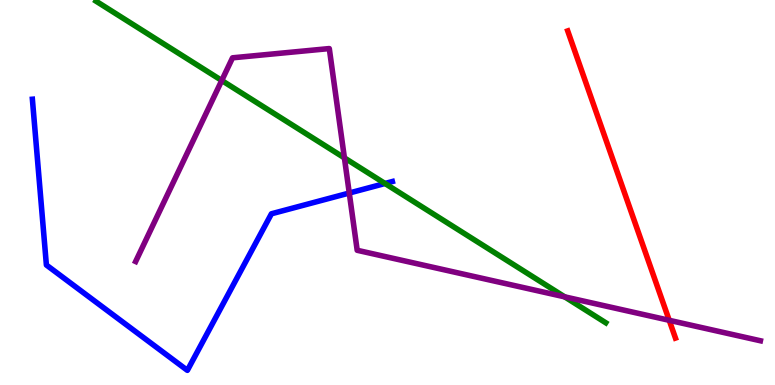[{'lines': ['blue', 'red'], 'intersections': []}, {'lines': ['green', 'red'], 'intersections': []}, {'lines': ['purple', 'red'], 'intersections': [{'x': 8.64, 'y': 1.68}]}, {'lines': ['blue', 'green'], 'intersections': [{'x': 4.97, 'y': 5.23}]}, {'lines': ['blue', 'purple'], 'intersections': [{'x': 4.51, 'y': 4.99}]}, {'lines': ['green', 'purple'], 'intersections': [{'x': 2.86, 'y': 7.91}, {'x': 4.44, 'y': 5.9}, {'x': 7.29, 'y': 2.29}]}]